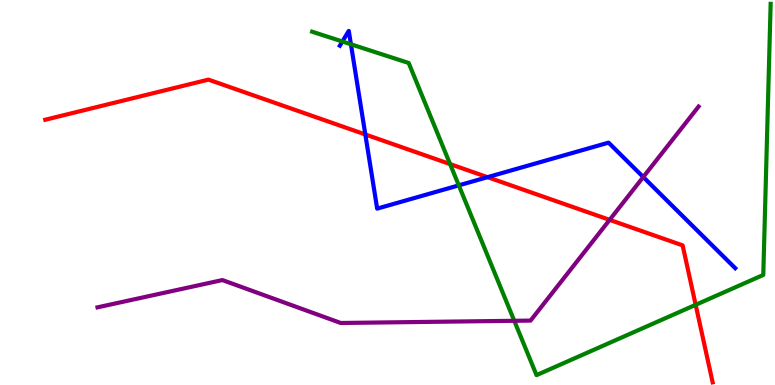[{'lines': ['blue', 'red'], 'intersections': [{'x': 4.71, 'y': 6.51}, {'x': 6.29, 'y': 5.4}]}, {'lines': ['green', 'red'], 'intersections': [{'x': 5.81, 'y': 5.74}, {'x': 8.98, 'y': 2.08}]}, {'lines': ['purple', 'red'], 'intersections': [{'x': 7.87, 'y': 4.29}]}, {'lines': ['blue', 'green'], 'intersections': [{'x': 4.42, 'y': 8.92}, {'x': 4.53, 'y': 8.85}, {'x': 5.92, 'y': 5.19}]}, {'lines': ['blue', 'purple'], 'intersections': [{'x': 8.3, 'y': 5.4}]}, {'lines': ['green', 'purple'], 'intersections': [{'x': 6.64, 'y': 1.67}]}]